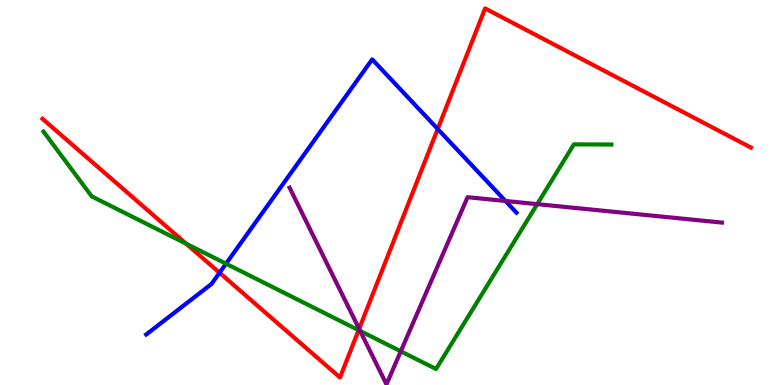[{'lines': ['blue', 'red'], 'intersections': [{'x': 2.83, 'y': 2.92}, {'x': 5.65, 'y': 6.65}]}, {'lines': ['green', 'red'], 'intersections': [{'x': 2.4, 'y': 3.67}, {'x': 4.63, 'y': 1.42}]}, {'lines': ['purple', 'red'], 'intersections': [{'x': 4.63, 'y': 1.46}]}, {'lines': ['blue', 'green'], 'intersections': [{'x': 2.92, 'y': 3.15}]}, {'lines': ['blue', 'purple'], 'intersections': [{'x': 6.52, 'y': 4.78}]}, {'lines': ['green', 'purple'], 'intersections': [{'x': 4.65, 'y': 1.4}, {'x': 5.17, 'y': 0.875}, {'x': 6.93, 'y': 4.7}]}]